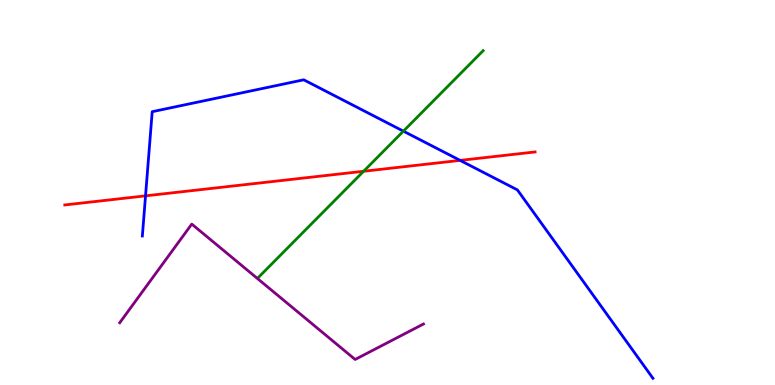[{'lines': ['blue', 'red'], 'intersections': [{'x': 1.88, 'y': 4.91}, {'x': 5.94, 'y': 5.83}]}, {'lines': ['green', 'red'], 'intersections': [{'x': 4.69, 'y': 5.55}]}, {'lines': ['purple', 'red'], 'intersections': []}, {'lines': ['blue', 'green'], 'intersections': [{'x': 5.2, 'y': 6.59}]}, {'lines': ['blue', 'purple'], 'intersections': []}, {'lines': ['green', 'purple'], 'intersections': []}]